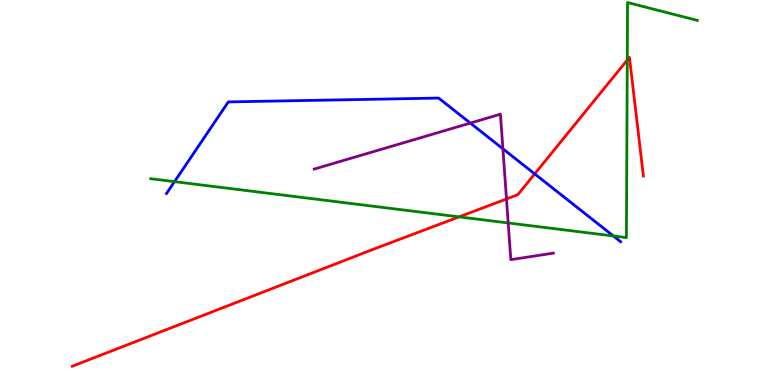[{'lines': ['blue', 'red'], 'intersections': [{'x': 6.9, 'y': 5.48}]}, {'lines': ['green', 'red'], 'intersections': [{'x': 5.92, 'y': 4.37}, {'x': 8.09, 'y': 8.44}]}, {'lines': ['purple', 'red'], 'intersections': [{'x': 6.54, 'y': 4.83}]}, {'lines': ['blue', 'green'], 'intersections': [{'x': 2.25, 'y': 5.28}, {'x': 7.91, 'y': 3.87}]}, {'lines': ['blue', 'purple'], 'intersections': [{'x': 6.07, 'y': 6.8}, {'x': 6.49, 'y': 6.14}]}, {'lines': ['green', 'purple'], 'intersections': [{'x': 6.56, 'y': 4.21}]}]